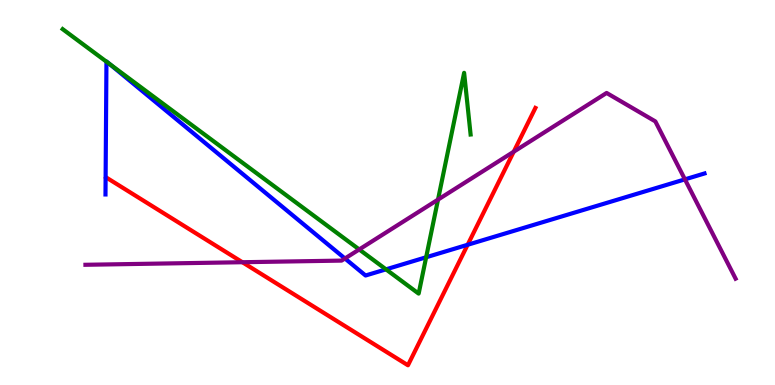[{'lines': ['blue', 'red'], 'intersections': [{'x': 6.03, 'y': 3.64}]}, {'lines': ['green', 'red'], 'intersections': []}, {'lines': ['purple', 'red'], 'intersections': [{'x': 3.13, 'y': 3.19}, {'x': 6.63, 'y': 6.06}]}, {'lines': ['blue', 'green'], 'intersections': [{'x': 1.37, 'y': 8.4}, {'x': 1.41, 'y': 8.35}, {'x': 4.98, 'y': 3.0}, {'x': 5.5, 'y': 3.32}]}, {'lines': ['blue', 'purple'], 'intersections': [{'x': 4.45, 'y': 3.29}, {'x': 8.84, 'y': 5.34}]}, {'lines': ['green', 'purple'], 'intersections': [{'x': 4.64, 'y': 3.52}, {'x': 5.65, 'y': 4.82}]}]